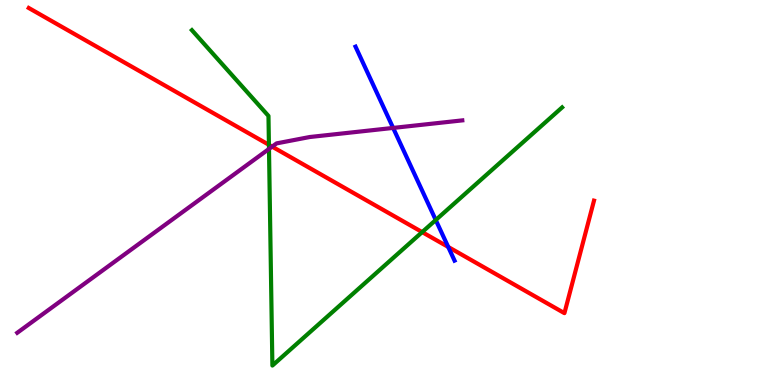[{'lines': ['blue', 'red'], 'intersections': [{'x': 5.78, 'y': 3.59}]}, {'lines': ['green', 'red'], 'intersections': [{'x': 3.47, 'y': 6.24}, {'x': 5.45, 'y': 3.97}]}, {'lines': ['purple', 'red'], 'intersections': [{'x': 3.51, 'y': 6.19}]}, {'lines': ['blue', 'green'], 'intersections': [{'x': 5.62, 'y': 4.29}]}, {'lines': ['blue', 'purple'], 'intersections': [{'x': 5.07, 'y': 6.68}]}, {'lines': ['green', 'purple'], 'intersections': [{'x': 3.47, 'y': 6.13}]}]